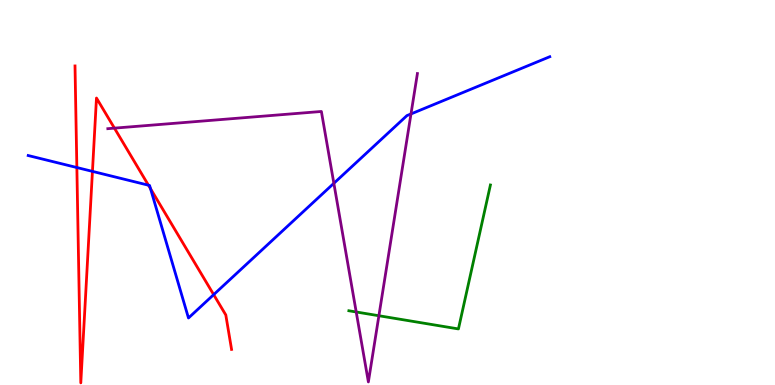[{'lines': ['blue', 'red'], 'intersections': [{'x': 0.992, 'y': 5.65}, {'x': 1.19, 'y': 5.55}, {'x': 1.92, 'y': 5.19}, {'x': 1.94, 'y': 5.1}, {'x': 2.76, 'y': 2.35}]}, {'lines': ['green', 'red'], 'intersections': []}, {'lines': ['purple', 'red'], 'intersections': [{'x': 1.48, 'y': 6.67}]}, {'lines': ['blue', 'green'], 'intersections': []}, {'lines': ['blue', 'purple'], 'intersections': [{'x': 4.31, 'y': 5.24}, {'x': 5.3, 'y': 7.04}]}, {'lines': ['green', 'purple'], 'intersections': [{'x': 4.6, 'y': 1.9}, {'x': 4.89, 'y': 1.8}]}]